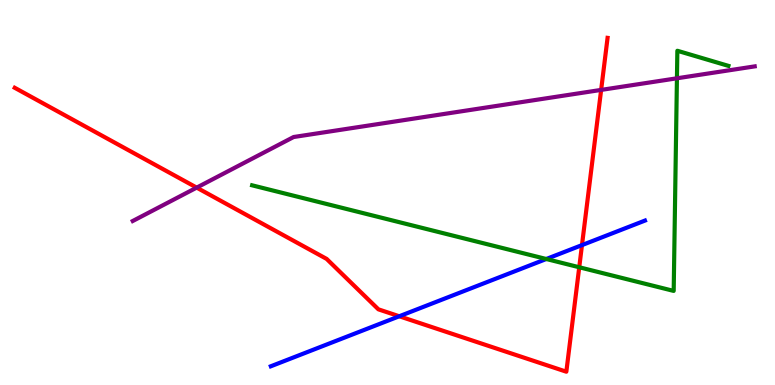[{'lines': ['blue', 'red'], 'intersections': [{'x': 5.15, 'y': 1.79}, {'x': 7.51, 'y': 3.63}]}, {'lines': ['green', 'red'], 'intersections': [{'x': 7.47, 'y': 3.06}]}, {'lines': ['purple', 'red'], 'intersections': [{'x': 2.54, 'y': 5.13}, {'x': 7.76, 'y': 7.66}]}, {'lines': ['blue', 'green'], 'intersections': [{'x': 7.05, 'y': 3.27}]}, {'lines': ['blue', 'purple'], 'intersections': []}, {'lines': ['green', 'purple'], 'intersections': [{'x': 8.73, 'y': 7.97}]}]